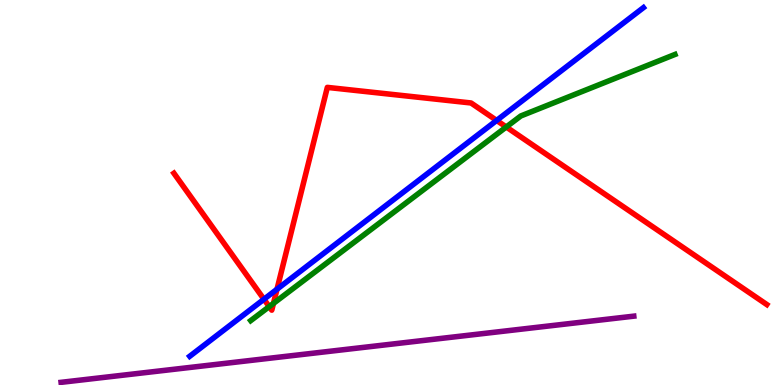[{'lines': ['blue', 'red'], 'intersections': [{'x': 3.41, 'y': 2.23}, {'x': 3.57, 'y': 2.49}, {'x': 6.41, 'y': 6.87}]}, {'lines': ['green', 'red'], 'intersections': [{'x': 3.47, 'y': 2.04}, {'x': 3.53, 'y': 2.12}, {'x': 6.53, 'y': 6.7}]}, {'lines': ['purple', 'red'], 'intersections': []}, {'lines': ['blue', 'green'], 'intersections': []}, {'lines': ['blue', 'purple'], 'intersections': []}, {'lines': ['green', 'purple'], 'intersections': []}]